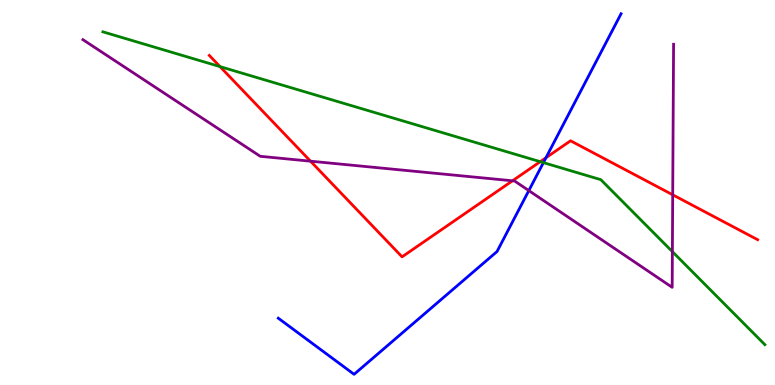[{'lines': ['blue', 'red'], 'intersections': [{'x': 7.04, 'y': 5.9}]}, {'lines': ['green', 'red'], 'intersections': [{'x': 2.84, 'y': 8.27}, {'x': 6.97, 'y': 5.8}]}, {'lines': ['purple', 'red'], 'intersections': [{'x': 4.01, 'y': 5.81}, {'x': 6.61, 'y': 5.3}, {'x': 8.68, 'y': 4.94}]}, {'lines': ['blue', 'green'], 'intersections': [{'x': 7.01, 'y': 5.78}]}, {'lines': ['blue', 'purple'], 'intersections': [{'x': 6.82, 'y': 5.05}]}, {'lines': ['green', 'purple'], 'intersections': [{'x': 8.68, 'y': 3.46}]}]